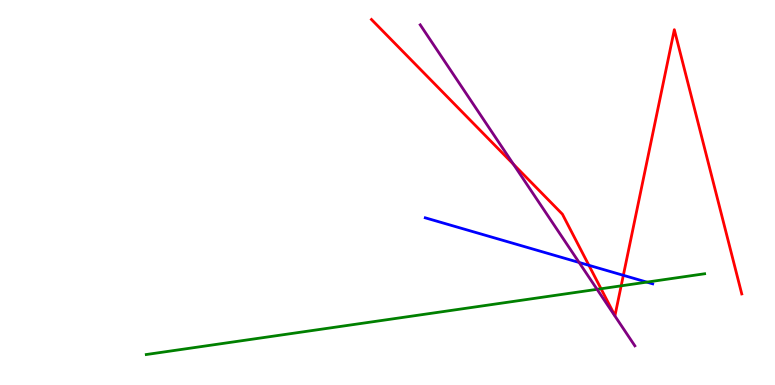[{'lines': ['blue', 'red'], 'intersections': [{'x': 7.6, 'y': 3.11}, {'x': 8.04, 'y': 2.85}]}, {'lines': ['green', 'red'], 'intersections': [{'x': 7.76, 'y': 2.5}, {'x': 8.01, 'y': 2.58}]}, {'lines': ['purple', 'red'], 'intersections': [{'x': 6.63, 'y': 5.73}]}, {'lines': ['blue', 'green'], 'intersections': [{'x': 8.35, 'y': 2.67}]}, {'lines': ['blue', 'purple'], 'intersections': [{'x': 7.47, 'y': 3.18}]}, {'lines': ['green', 'purple'], 'intersections': [{'x': 7.7, 'y': 2.49}]}]